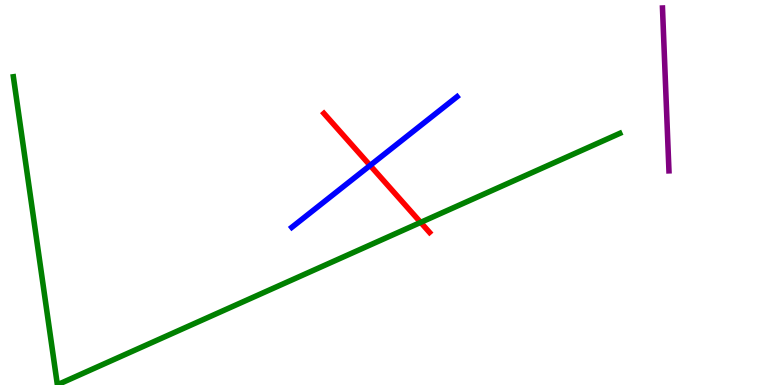[{'lines': ['blue', 'red'], 'intersections': [{'x': 4.78, 'y': 5.7}]}, {'lines': ['green', 'red'], 'intersections': [{'x': 5.43, 'y': 4.22}]}, {'lines': ['purple', 'red'], 'intersections': []}, {'lines': ['blue', 'green'], 'intersections': []}, {'lines': ['blue', 'purple'], 'intersections': []}, {'lines': ['green', 'purple'], 'intersections': []}]